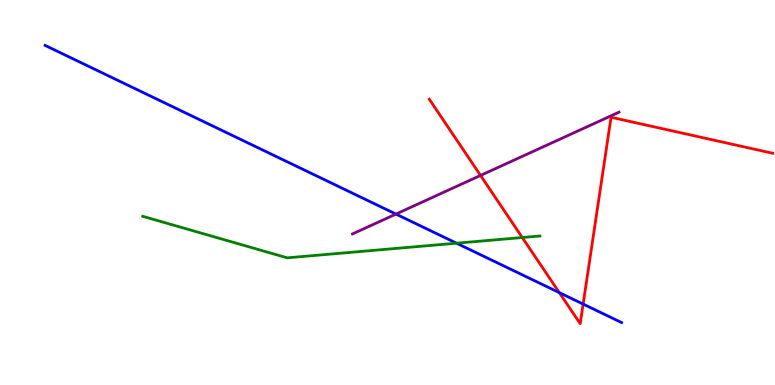[{'lines': ['blue', 'red'], 'intersections': [{'x': 7.22, 'y': 2.4}, {'x': 7.52, 'y': 2.1}]}, {'lines': ['green', 'red'], 'intersections': [{'x': 6.74, 'y': 3.83}]}, {'lines': ['purple', 'red'], 'intersections': [{'x': 6.2, 'y': 5.44}]}, {'lines': ['blue', 'green'], 'intersections': [{'x': 5.89, 'y': 3.68}]}, {'lines': ['blue', 'purple'], 'intersections': [{'x': 5.11, 'y': 4.44}]}, {'lines': ['green', 'purple'], 'intersections': []}]